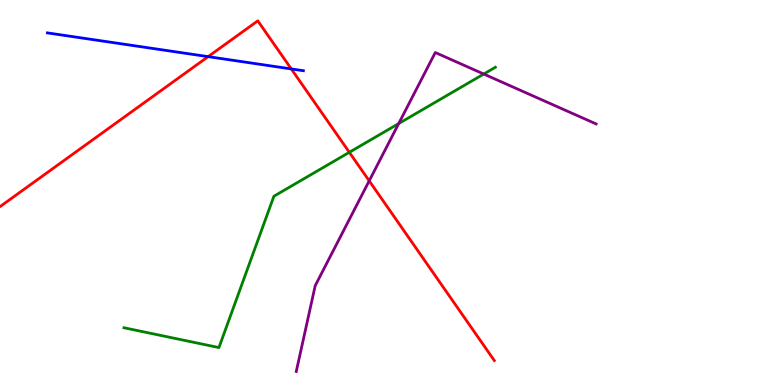[{'lines': ['blue', 'red'], 'intersections': [{'x': 2.69, 'y': 8.53}, {'x': 3.76, 'y': 8.21}]}, {'lines': ['green', 'red'], 'intersections': [{'x': 4.51, 'y': 6.04}]}, {'lines': ['purple', 'red'], 'intersections': [{'x': 4.76, 'y': 5.3}]}, {'lines': ['blue', 'green'], 'intersections': []}, {'lines': ['blue', 'purple'], 'intersections': []}, {'lines': ['green', 'purple'], 'intersections': [{'x': 5.14, 'y': 6.79}, {'x': 6.24, 'y': 8.08}]}]